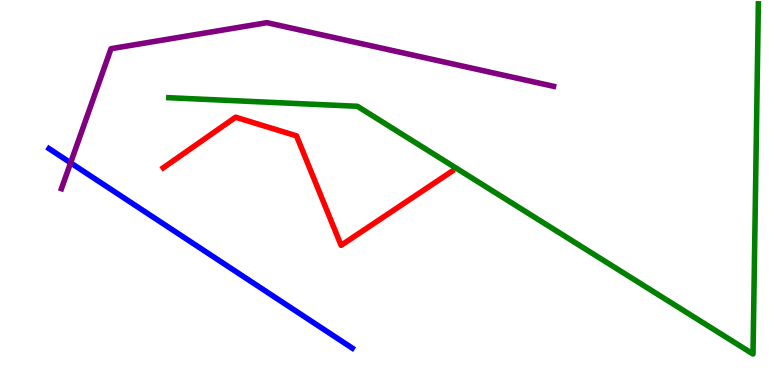[{'lines': ['blue', 'red'], 'intersections': []}, {'lines': ['green', 'red'], 'intersections': []}, {'lines': ['purple', 'red'], 'intersections': []}, {'lines': ['blue', 'green'], 'intersections': []}, {'lines': ['blue', 'purple'], 'intersections': [{'x': 0.911, 'y': 5.77}]}, {'lines': ['green', 'purple'], 'intersections': []}]